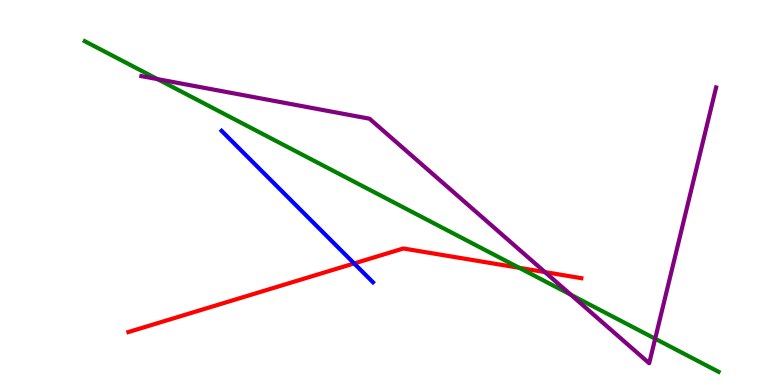[{'lines': ['blue', 'red'], 'intersections': [{'x': 4.57, 'y': 3.16}]}, {'lines': ['green', 'red'], 'intersections': [{'x': 6.7, 'y': 3.04}]}, {'lines': ['purple', 'red'], 'intersections': [{'x': 7.03, 'y': 2.93}]}, {'lines': ['blue', 'green'], 'intersections': []}, {'lines': ['blue', 'purple'], 'intersections': []}, {'lines': ['green', 'purple'], 'intersections': [{'x': 2.03, 'y': 7.95}, {'x': 7.37, 'y': 2.34}, {'x': 8.45, 'y': 1.2}]}]